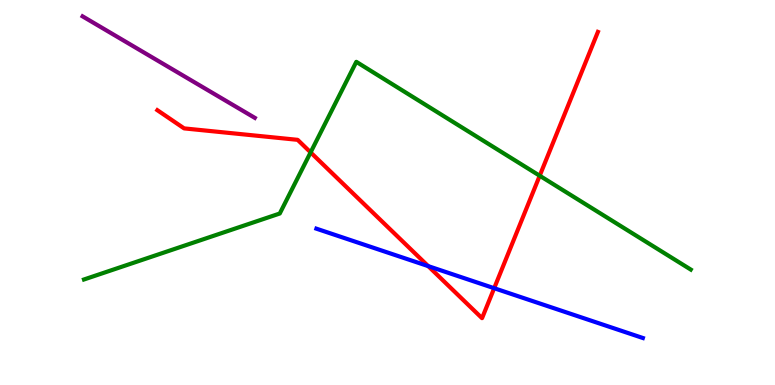[{'lines': ['blue', 'red'], 'intersections': [{'x': 5.53, 'y': 3.09}, {'x': 6.38, 'y': 2.51}]}, {'lines': ['green', 'red'], 'intersections': [{'x': 4.01, 'y': 6.04}, {'x': 6.96, 'y': 5.44}]}, {'lines': ['purple', 'red'], 'intersections': []}, {'lines': ['blue', 'green'], 'intersections': []}, {'lines': ['blue', 'purple'], 'intersections': []}, {'lines': ['green', 'purple'], 'intersections': []}]